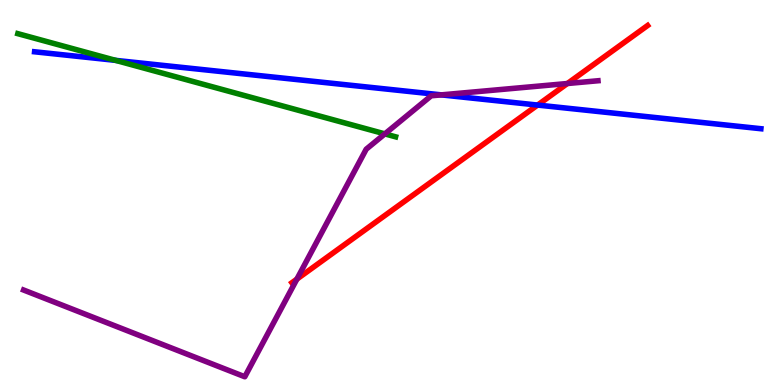[{'lines': ['blue', 'red'], 'intersections': [{'x': 6.94, 'y': 7.27}]}, {'lines': ['green', 'red'], 'intersections': []}, {'lines': ['purple', 'red'], 'intersections': [{'x': 3.83, 'y': 2.75}, {'x': 7.32, 'y': 7.83}]}, {'lines': ['blue', 'green'], 'intersections': [{'x': 1.49, 'y': 8.43}]}, {'lines': ['blue', 'purple'], 'intersections': [{'x': 5.7, 'y': 7.54}]}, {'lines': ['green', 'purple'], 'intersections': [{'x': 4.97, 'y': 6.52}]}]